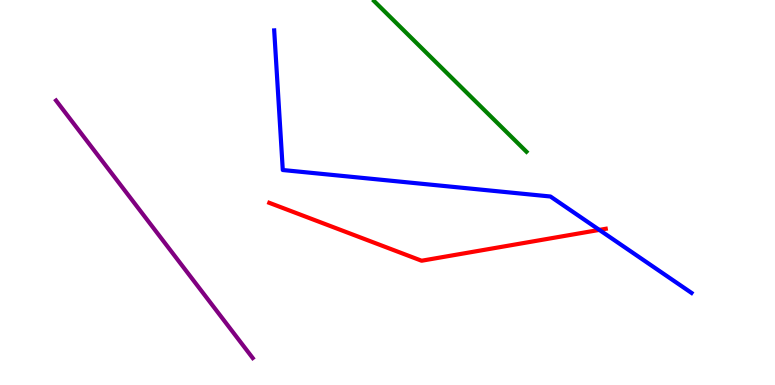[{'lines': ['blue', 'red'], 'intersections': [{'x': 7.73, 'y': 4.03}]}, {'lines': ['green', 'red'], 'intersections': []}, {'lines': ['purple', 'red'], 'intersections': []}, {'lines': ['blue', 'green'], 'intersections': []}, {'lines': ['blue', 'purple'], 'intersections': []}, {'lines': ['green', 'purple'], 'intersections': []}]